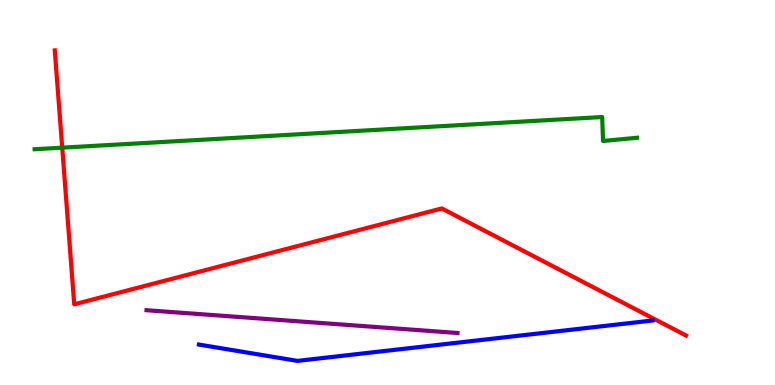[{'lines': ['blue', 'red'], 'intersections': []}, {'lines': ['green', 'red'], 'intersections': [{'x': 0.803, 'y': 6.16}]}, {'lines': ['purple', 'red'], 'intersections': []}, {'lines': ['blue', 'green'], 'intersections': []}, {'lines': ['blue', 'purple'], 'intersections': []}, {'lines': ['green', 'purple'], 'intersections': []}]